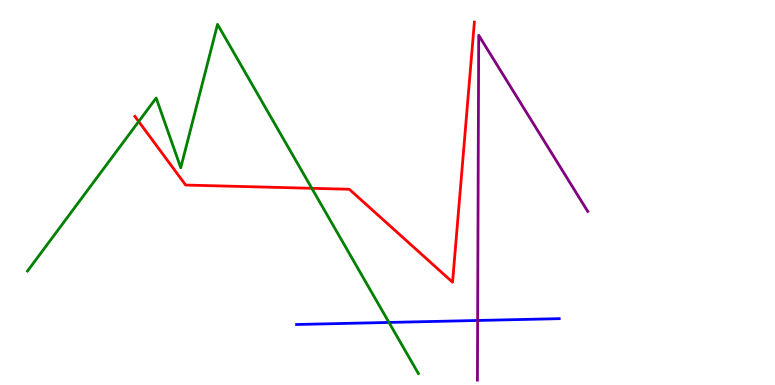[{'lines': ['blue', 'red'], 'intersections': []}, {'lines': ['green', 'red'], 'intersections': [{'x': 1.79, 'y': 6.84}, {'x': 4.02, 'y': 5.11}]}, {'lines': ['purple', 'red'], 'intersections': []}, {'lines': ['blue', 'green'], 'intersections': [{'x': 5.02, 'y': 1.62}]}, {'lines': ['blue', 'purple'], 'intersections': [{'x': 6.16, 'y': 1.68}]}, {'lines': ['green', 'purple'], 'intersections': []}]